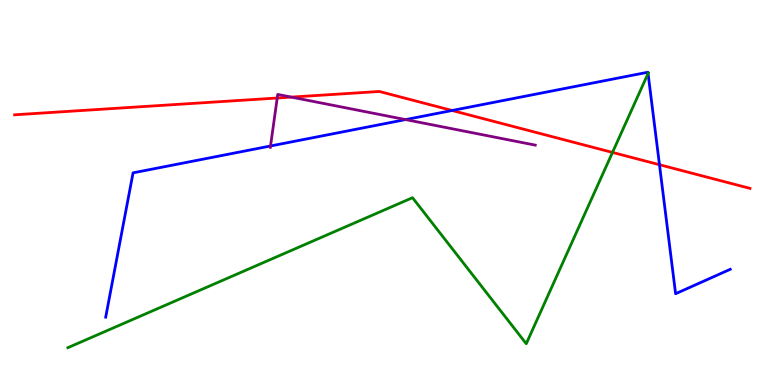[{'lines': ['blue', 'red'], 'intersections': [{'x': 5.83, 'y': 7.13}, {'x': 8.51, 'y': 5.72}]}, {'lines': ['green', 'red'], 'intersections': [{'x': 7.9, 'y': 6.04}]}, {'lines': ['purple', 'red'], 'intersections': [{'x': 3.58, 'y': 7.45}, {'x': 3.76, 'y': 7.48}]}, {'lines': ['blue', 'green'], 'intersections': [{'x': 8.36, 'y': 8.09}]}, {'lines': ['blue', 'purple'], 'intersections': [{'x': 3.49, 'y': 6.21}, {'x': 5.23, 'y': 6.89}]}, {'lines': ['green', 'purple'], 'intersections': []}]